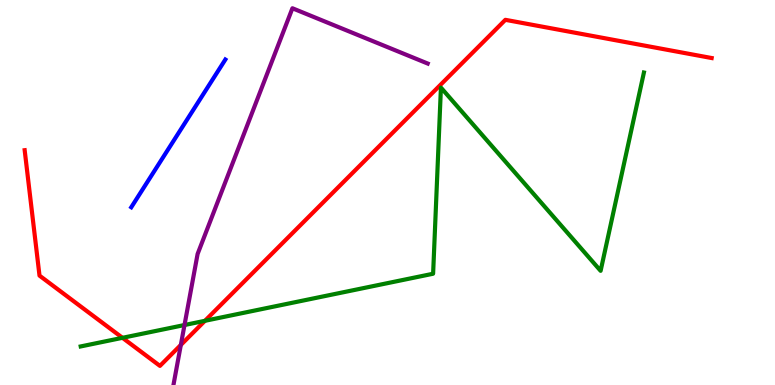[{'lines': ['blue', 'red'], 'intersections': []}, {'lines': ['green', 'red'], 'intersections': [{'x': 1.58, 'y': 1.23}, {'x': 2.64, 'y': 1.67}]}, {'lines': ['purple', 'red'], 'intersections': [{'x': 2.33, 'y': 1.04}]}, {'lines': ['blue', 'green'], 'intersections': []}, {'lines': ['blue', 'purple'], 'intersections': []}, {'lines': ['green', 'purple'], 'intersections': [{'x': 2.38, 'y': 1.56}]}]